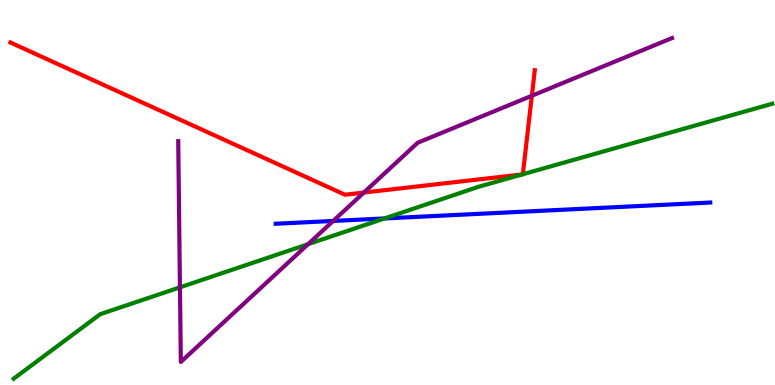[{'lines': ['blue', 'red'], 'intersections': []}, {'lines': ['green', 'red'], 'intersections': [{'x': 6.74, 'y': 5.47}, {'x': 6.75, 'y': 5.47}]}, {'lines': ['purple', 'red'], 'intersections': [{'x': 4.7, 'y': 5.0}, {'x': 6.86, 'y': 7.51}]}, {'lines': ['blue', 'green'], 'intersections': [{'x': 4.96, 'y': 4.33}]}, {'lines': ['blue', 'purple'], 'intersections': [{'x': 4.3, 'y': 4.26}]}, {'lines': ['green', 'purple'], 'intersections': [{'x': 2.32, 'y': 2.54}, {'x': 3.98, 'y': 3.66}]}]